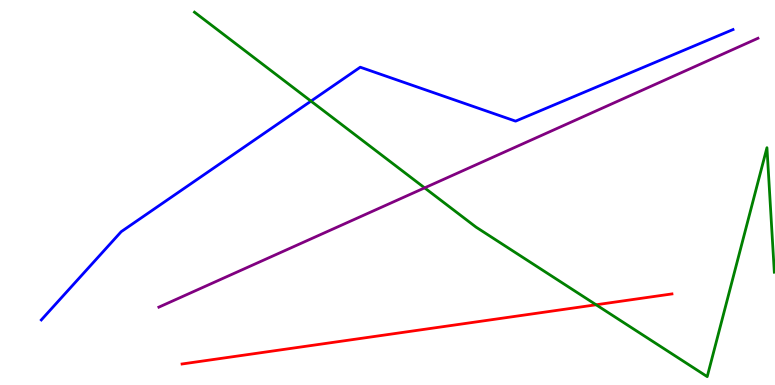[{'lines': ['blue', 'red'], 'intersections': []}, {'lines': ['green', 'red'], 'intersections': [{'x': 7.69, 'y': 2.08}]}, {'lines': ['purple', 'red'], 'intersections': []}, {'lines': ['blue', 'green'], 'intersections': [{'x': 4.01, 'y': 7.37}]}, {'lines': ['blue', 'purple'], 'intersections': []}, {'lines': ['green', 'purple'], 'intersections': [{'x': 5.48, 'y': 5.12}]}]